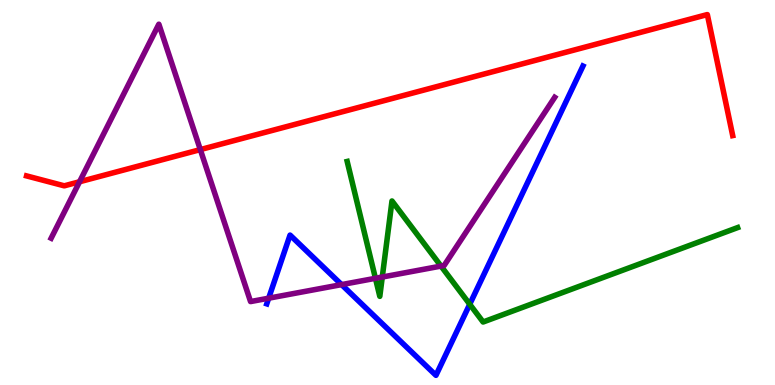[{'lines': ['blue', 'red'], 'intersections': []}, {'lines': ['green', 'red'], 'intersections': []}, {'lines': ['purple', 'red'], 'intersections': [{'x': 1.03, 'y': 5.28}, {'x': 2.58, 'y': 6.11}]}, {'lines': ['blue', 'green'], 'intersections': [{'x': 6.06, 'y': 2.1}]}, {'lines': ['blue', 'purple'], 'intersections': [{'x': 3.47, 'y': 2.25}, {'x': 4.41, 'y': 2.61}]}, {'lines': ['green', 'purple'], 'intersections': [{'x': 4.84, 'y': 2.77}, {'x': 4.93, 'y': 2.8}, {'x': 5.69, 'y': 3.09}]}]